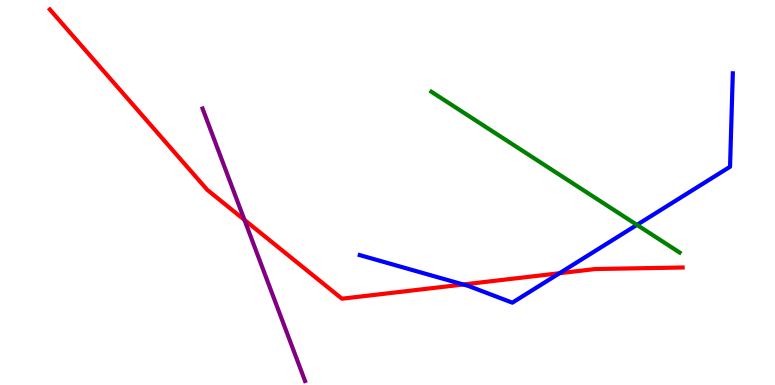[{'lines': ['blue', 'red'], 'intersections': [{'x': 5.98, 'y': 2.61}, {'x': 7.22, 'y': 2.9}]}, {'lines': ['green', 'red'], 'intersections': []}, {'lines': ['purple', 'red'], 'intersections': [{'x': 3.15, 'y': 4.29}]}, {'lines': ['blue', 'green'], 'intersections': [{'x': 8.22, 'y': 4.16}]}, {'lines': ['blue', 'purple'], 'intersections': []}, {'lines': ['green', 'purple'], 'intersections': []}]